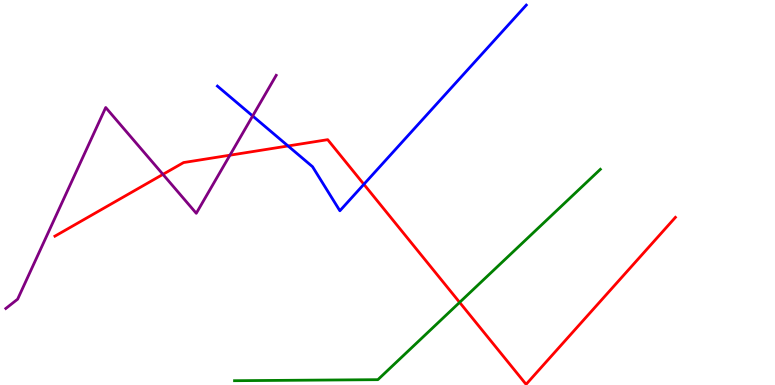[{'lines': ['blue', 'red'], 'intersections': [{'x': 3.72, 'y': 6.21}, {'x': 4.7, 'y': 5.21}]}, {'lines': ['green', 'red'], 'intersections': [{'x': 5.93, 'y': 2.15}]}, {'lines': ['purple', 'red'], 'intersections': [{'x': 2.1, 'y': 5.47}, {'x': 2.97, 'y': 5.97}]}, {'lines': ['blue', 'green'], 'intersections': []}, {'lines': ['blue', 'purple'], 'intersections': [{'x': 3.26, 'y': 6.99}]}, {'lines': ['green', 'purple'], 'intersections': []}]